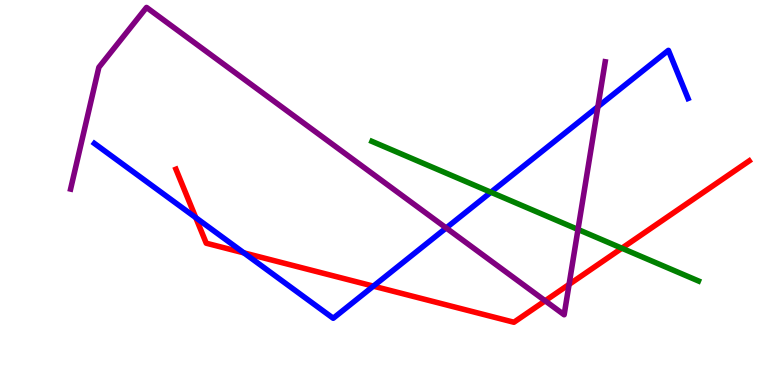[{'lines': ['blue', 'red'], 'intersections': [{'x': 2.53, 'y': 4.35}, {'x': 3.15, 'y': 3.43}, {'x': 4.82, 'y': 2.57}]}, {'lines': ['green', 'red'], 'intersections': [{'x': 8.02, 'y': 3.55}]}, {'lines': ['purple', 'red'], 'intersections': [{'x': 7.03, 'y': 2.19}, {'x': 7.34, 'y': 2.61}]}, {'lines': ['blue', 'green'], 'intersections': [{'x': 6.33, 'y': 5.01}]}, {'lines': ['blue', 'purple'], 'intersections': [{'x': 5.76, 'y': 4.08}, {'x': 7.72, 'y': 7.23}]}, {'lines': ['green', 'purple'], 'intersections': [{'x': 7.46, 'y': 4.04}]}]